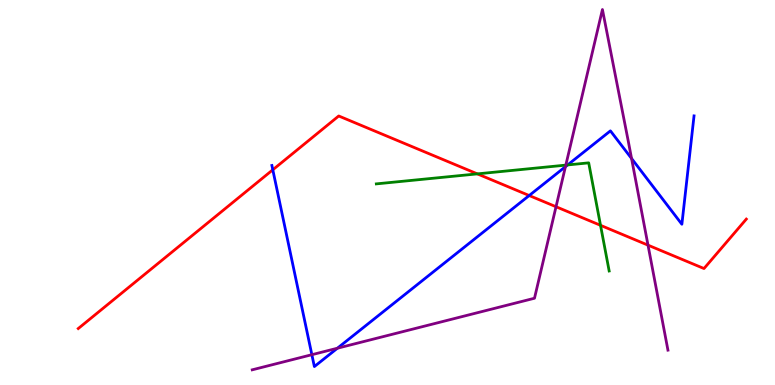[{'lines': ['blue', 'red'], 'intersections': [{'x': 3.52, 'y': 5.59}, {'x': 6.83, 'y': 4.92}]}, {'lines': ['green', 'red'], 'intersections': [{'x': 6.16, 'y': 5.48}, {'x': 7.75, 'y': 4.15}]}, {'lines': ['purple', 'red'], 'intersections': [{'x': 7.17, 'y': 4.63}, {'x': 8.36, 'y': 3.63}]}, {'lines': ['blue', 'green'], 'intersections': [{'x': 7.32, 'y': 5.72}]}, {'lines': ['blue', 'purple'], 'intersections': [{'x': 4.02, 'y': 0.787}, {'x': 4.35, 'y': 0.955}, {'x': 7.3, 'y': 5.67}, {'x': 8.15, 'y': 5.88}]}, {'lines': ['green', 'purple'], 'intersections': [{'x': 7.3, 'y': 5.71}]}]